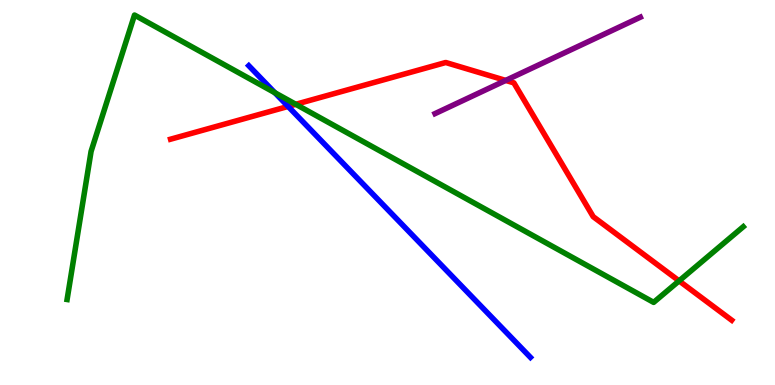[{'lines': ['blue', 'red'], 'intersections': [{'x': 3.72, 'y': 7.24}]}, {'lines': ['green', 'red'], 'intersections': [{'x': 3.82, 'y': 7.29}, {'x': 8.76, 'y': 2.7}]}, {'lines': ['purple', 'red'], 'intersections': [{'x': 6.53, 'y': 7.91}]}, {'lines': ['blue', 'green'], 'intersections': [{'x': 3.55, 'y': 7.59}]}, {'lines': ['blue', 'purple'], 'intersections': []}, {'lines': ['green', 'purple'], 'intersections': []}]